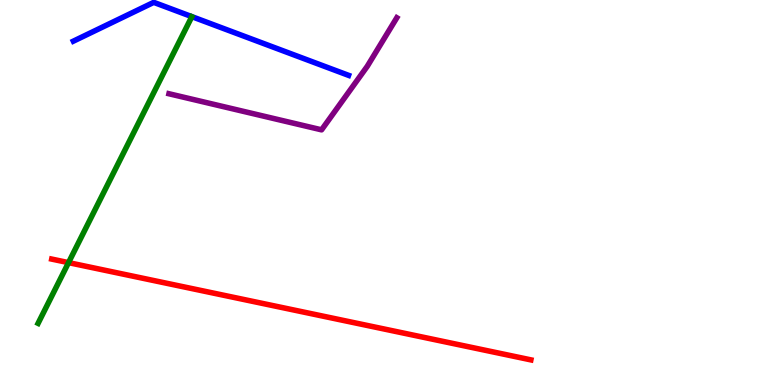[{'lines': ['blue', 'red'], 'intersections': []}, {'lines': ['green', 'red'], 'intersections': [{'x': 0.884, 'y': 3.18}]}, {'lines': ['purple', 'red'], 'intersections': []}, {'lines': ['blue', 'green'], 'intersections': []}, {'lines': ['blue', 'purple'], 'intersections': []}, {'lines': ['green', 'purple'], 'intersections': []}]